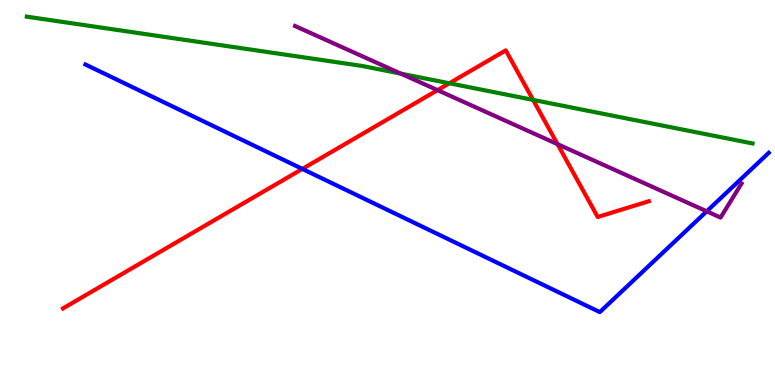[{'lines': ['blue', 'red'], 'intersections': [{'x': 3.9, 'y': 5.61}]}, {'lines': ['green', 'red'], 'intersections': [{'x': 5.8, 'y': 7.84}, {'x': 6.88, 'y': 7.41}]}, {'lines': ['purple', 'red'], 'intersections': [{'x': 5.65, 'y': 7.66}, {'x': 7.19, 'y': 6.26}]}, {'lines': ['blue', 'green'], 'intersections': []}, {'lines': ['blue', 'purple'], 'intersections': [{'x': 9.12, 'y': 4.51}]}, {'lines': ['green', 'purple'], 'intersections': [{'x': 5.17, 'y': 8.09}]}]